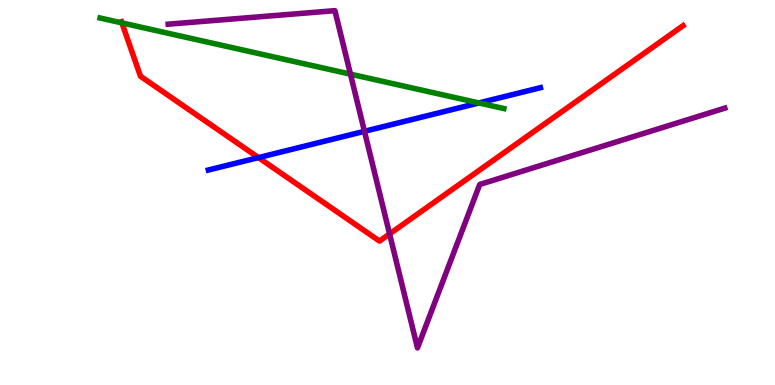[{'lines': ['blue', 'red'], 'intersections': [{'x': 3.33, 'y': 5.91}]}, {'lines': ['green', 'red'], 'intersections': [{'x': 1.57, 'y': 9.41}]}, {'lines': ['purple', 'red'], 'intersections': [{'x': 5.03, 'y': 3.92}]}, {'lines': ['blue', 'green'], 'intersections': [{'x': 6.18, 'y': 7.33}]}, {'lines': ['blue', 'purple'], 'intersections': [{'x': 4.7, 'y': 6.59}]}, {'lines': ['green', 'purple'], 'intersections': [{'x': 4.52, 'y': 8.07}]}]